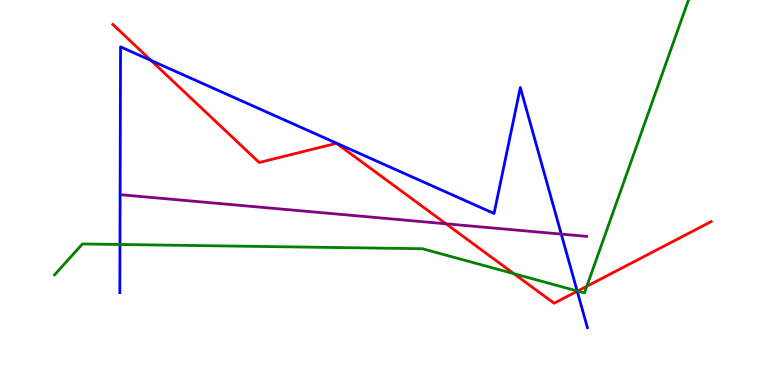[{'lines': ['blue', 'red'], 'intersections': [{'x': 1.95, 'y': 8.43}, {'x': 7.45, 'y': 2.44}]}, {'lines': ['green', 'red'], 'intersections': [{'x': 6.63, 'y': 2.89}, {'x': 7.45, 'y': 2.44}, {'x': 7.57, 'y': 2.56}]}, {'lines': ['purple', 'red'], 'intersections': [{'x': 5.75, 'y': 4.19}]}, {'lines': ['blue', 'green'], 'intersections': [{'x': 1.55, 'y': 3.65}, {'x': 7.45, 'y': 2.44}]}, {'lines': ['blue', 'purple'], 'intersections': [{'x': 7.24, 'y': 3.92}]}, {'lines': ['green', 'purple'], 'intersections': []}]